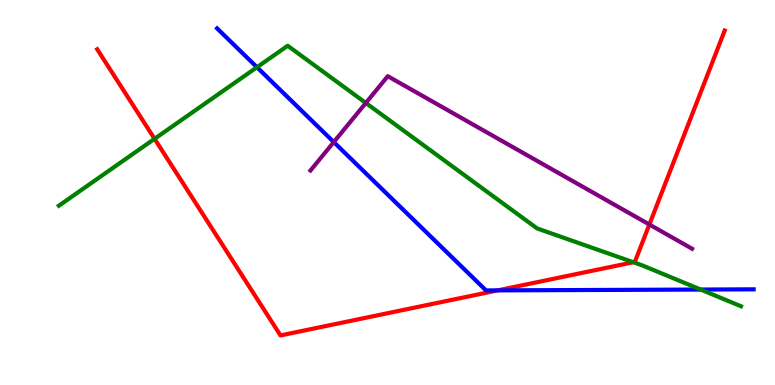[{'lines': ['blue', 'red'], 'intersections': [{'x': 6.42, 'y': 2.46}]}, {'lines': ['green', 'red'], 'intersections': [{'x': 1.99, 'y': 6.39}, {'x': 8.17, 'y': 3.19}]}, {'lines': ['purple', 'red'], 'intersections': [{'x': 8.38, 'y': 4.17}]}, {'lines': ['blue', 'green'], 'intersections': [{'x': 3.32, 'y': 8.25}, {'x': 9.04, 'y': 2.48}]}, {'lines': ['blue', 'purple'], 'intersections': [{'x': 4.31, 'y': 6.31}]}, {'lines': ['green', 'purple'], 'intersections': [{'x': 4.72, 'y': 7.33}]}]